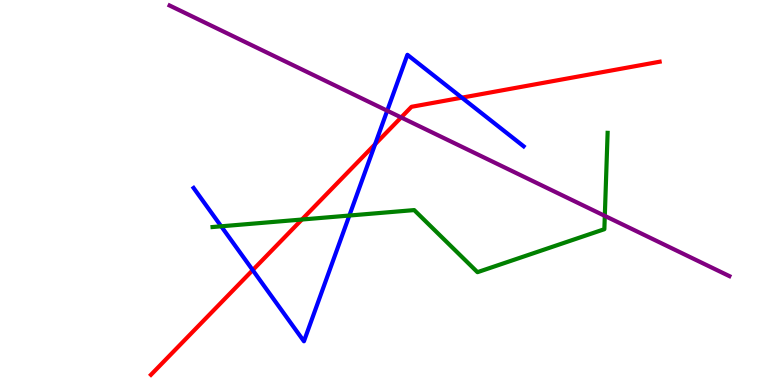[{'lines': ['blue', 'red'], 'intersections': [{'x': 3.26, 'y': 2.98}, {'x': 4.84, 'y': 6.25}, {'x': 5.96, 'y': 7.46}]}, {'lines': ['green', 'red'], 'intersections': [{'x': 3.9, 'y': 4.3}]}, {'lines': ['purple', 'red'], 'intersections': [{'x': 5.18, 'y': 6.95}]}, {'lines': ['blue', 'green'], 'intersections': [{'x': 2.85, 'y': 4.12}, {'x': 4.51, 'y': 4.4}]}, {'lines': ['blue', 'purple'], 'intersections': [{'x': 5.0, 'y': 7.12}]}, {'lines': ['green', 'purple'], 'intersections': [{'x': 7.8, 'y': 4.39}]}]